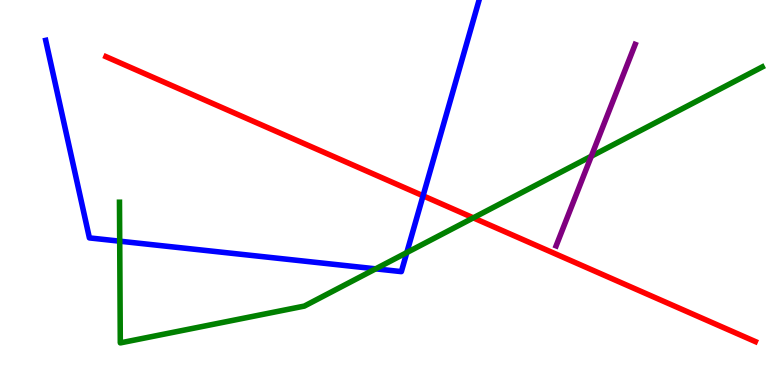[{'lines': ['blue', 'red'], 'intersections': [{'x': 5.46, 'y': 4.91}]}, {'lines': ['green', 'red'], 'intersections': [{'x': 6.11, 'y': 4.34}]}, {'lines': ['purple', 'red'], 'intersections': []}, {'lines': ['blue', 'green'], 'intersections': [{'x': 1.54, 'y': 3.74}, {'x': 4.85, 'y': 3.02}, {'x': 5.25, 'y': 3.44}]}, {'lines': ['blue', 'purple'], 'intersections': []}, {'lines': ['green', 'purple'], 'intersections': [{'x': 7.63, 'y': 5.94}]}]